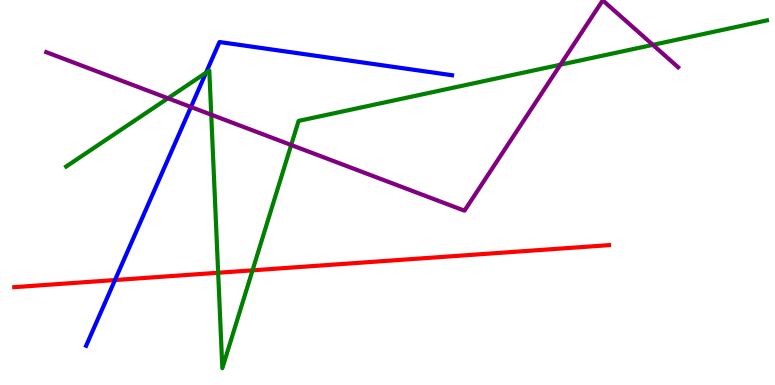[{'lines': ['blue', 'red'], 'intersections': [{'x': 1.48, 'y': 2.73}]}, {'lines': ['green', 'red'], 'intersections': [{'x': 2.81, 'y': 2.92}, {'x': 3.26, 'y': 2.98}]}, {'lines': ['purple', 'red'], 'intersections': []}, {'lines': ['blue', 'green'], 'intersections': [{'x': 2.66, 'y': 8.11}]}, {'lines': ['blue', 'purple'], 'intersections': [{'x': 2.46, 'y': 7.22}]}, {'lines': ['green', 'purple'], 'intersections': [{'x': 2.17, 'y': 7.45}, {'x': 2.73, 'y': 7.02}, {'x': 3.76, 'y': 6.23}, {'x': 7.23, 'y': 8.32}, {'x': 8.42, 'y': 8.83}]}]